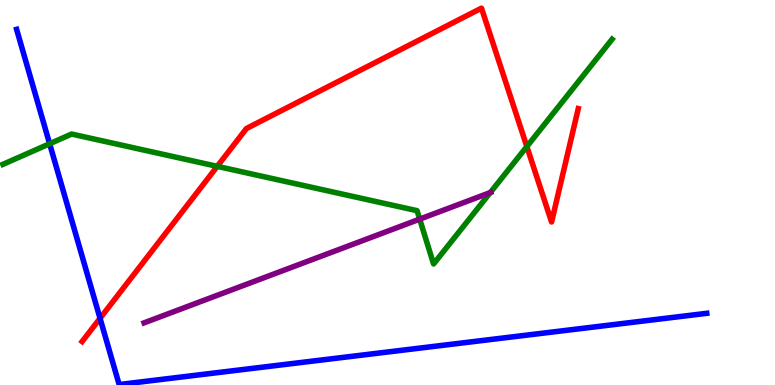[{'lines': ['blue', 'red'], 'intersections': [{'x': 1.29, 'y': 1.73}]}, {'lines': ['green', 'red'], 'intersections': [{'x': 2.8, 'y': 5.68}, {'x': 6.8, 'y': 6.19}]}, {'lines': ['purple', 'red'], 'intersections': []}, {'lines': ['blue', 'green'], 'intersections': [{'x': 0.64, 'y': 6.27}]}, {'lines': ['blue', 'purple'], 'intersections': []}, {'lines': ['green', 'purple'], 'intersections': [{'x': 5.42, 'y': 4.31}, {'x': 6.33, 'y': 5.0}]}]